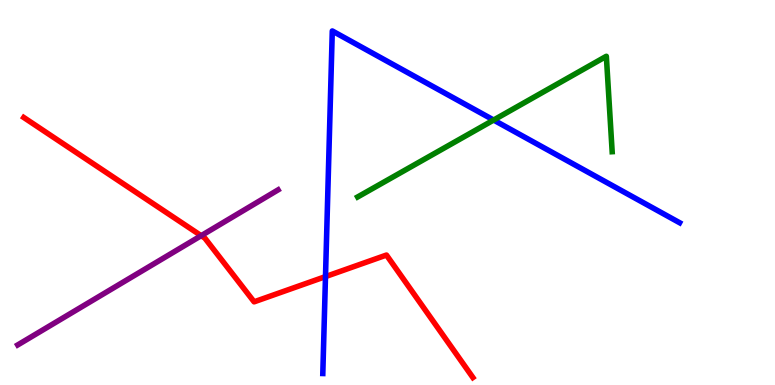[{'lines': ['blue', 'red'], 'intersections': [{'x': 4.2, 'y': 2.82}]}, {'lines': ['green', 'red'], 'intersections': []}, {'lines': ['purple', 'red'], 'intersections': [{'x': 2.6, 'y': 3.88}]}, {'lines': ['blue', 'green'], 'intersections': [{'x': 6.37, 'y': 6.88}]}, {'lines': ['blue', 'purple'], 'intersections': []}, {'lines': ['green', 'purple'], 'intersections': []}]